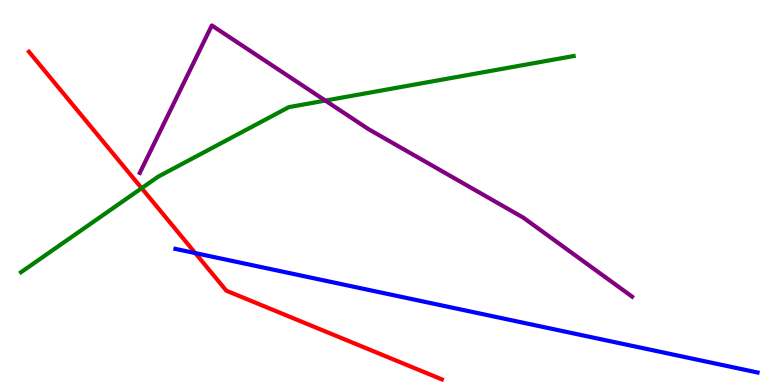[{'lines': ['blue', 'red'], 'intersections': [{'x': 2.52, 'y': 3.43}]}, {'lines': ['green', 'red'], 'intersections': [{'x': 1.83, 'y': 5.11}]}, {'lines': ['purple', 'red'], 'intersections': []}, {'lines': ['blue', 'green'], 'intersections': []}, {'lines': ['blue', 'purple'], 'intersections': []}, {'lines': ['green', 'purple'], 'intersections': [{'x': 4.2, 'y': 7.39}]}]